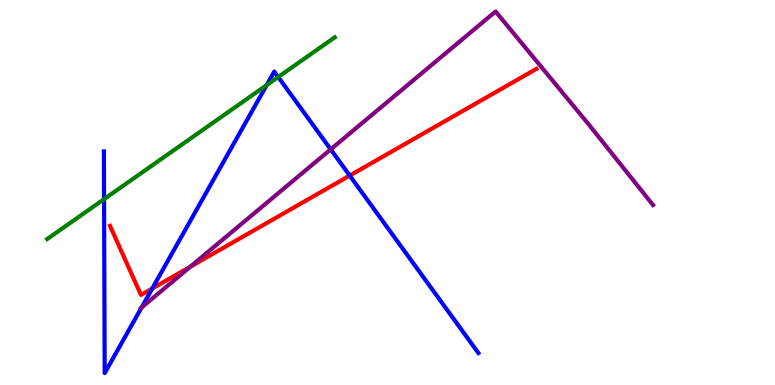[{'lines': ['blue', 'red'], 'intersections': [{'x': 1.97, 'y': 2.51}, {'x': 4.51, 'y': 5.44}]}, {'lines': ['green', 'red'], 'intersections': []}, {'lines': ['purple', 'red'], 'intersections': [{'x': 2.46, 'y': 3.07}]}, {'lines': ['blue', 'green'], 'intersections': [{'x': 1.34, 'y': 4.83}, {'x': 3.44, 'y': 7.79}, {'x': 3.59, 'y': 8.0}]}, {'lines': ['blue', 'purple'], 'intersections': [{'x': 1.83, 'y': 2.01}, {'x': 4.27, 'y': 6.12}]}, {'lines': ['green', 'purple'], 'intersections': []}]